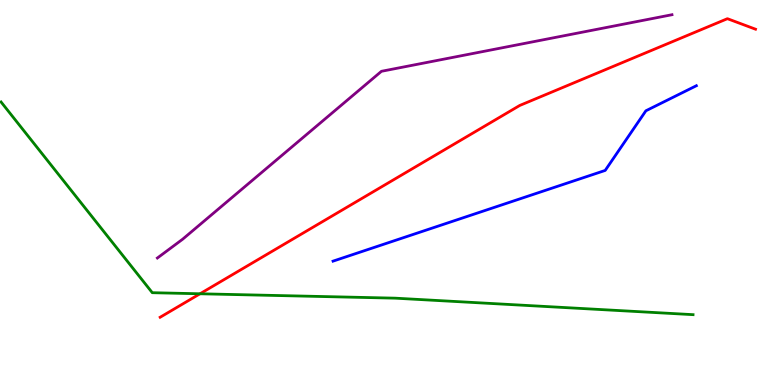[{'lines': ['blue', 'red'], 'intersections': []}, {'lines': ['green', 'red'], 'intersections': [{'x': 2.58, 'y': 2.37}]}, {'lines': ['purple', 'red'], 'intersections': []}, {'lines': ['blue', 'green'], 'intersections': []}, {'lines': ['blue', 'purple'], 'intersections': []}, {'lines': ['green', 'purple'], 'intersections': []}]